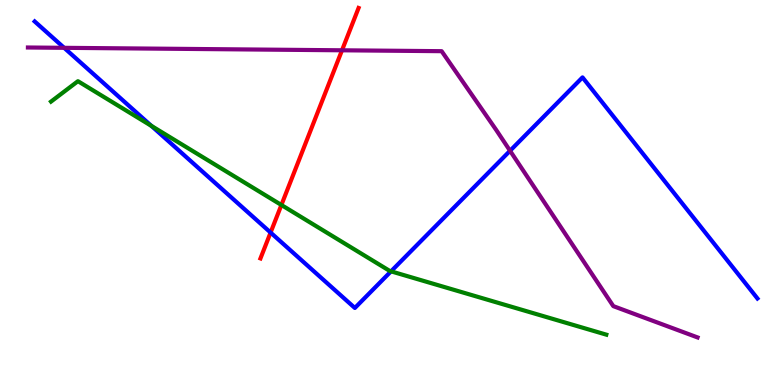[{'lines': ['blue', 'red'], 'intersections': [{'x': 3.49, 'y': 3.96}]}, {'lines': ['green', 'red'], 'intersections': [{'x': 3.63, 'y': 4.68}]}, {'lines': ['purple', 'red'], 'intersections': [{'x': 4.41, 'y': 8.69}]}, {'lines': ['blue', 'green'], 'intersections': [{'x': 1.95, 'y': 6.73}, {'x': 5.05, 'y': 2.95}]}, {'lines': ['blue', 'purple'], 'intersections': [{'x': 0.828, 'y': 8.76}, {'x': 6.58, 'y': 6.08}]}, {'lines': ['green', 'purple'], 'intersections': []}]